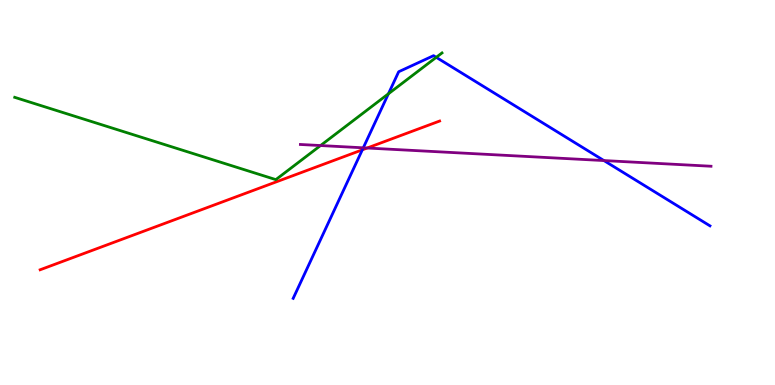[{'lines': ['blue', 'red'], 'intersections': [{'x': 4.68, 'y': 6.11}]}, {'lines': ['green', 'red'], 'intersections': []}, {'lines': ['purple', 'red'], 'intersections': [{'x': 4.74, 'y': 6.16}]}, {'lines': ['blue', 'green'], 'intersections': [{'x': 5.01, 'y': 7.56}, {'x': 5.63, 'y': 8.51}]}, {'lines': ['blue', 'purple'], 'intersections': [{'x': 4.69, 'y': 6.16}, {'x': 7.79, 'y': 5.83}]}, {'lines': ['green', 'purple'], 'intersections': [{'x': 4.14, 'y': 6.22}]}]